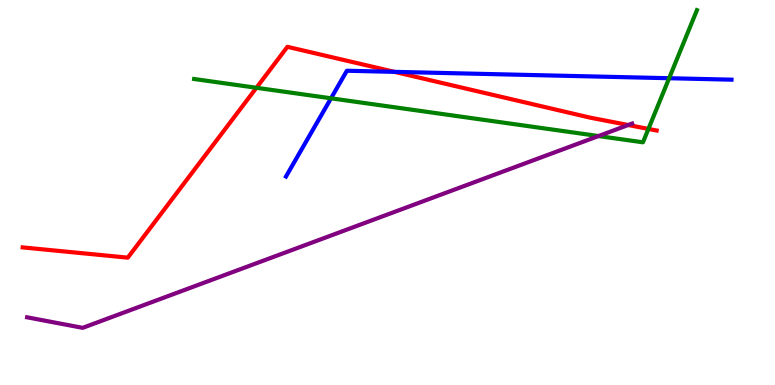[{'lines': ['blue', 'red'], 'intersections': [{'x': 5.09, 'y': 8.13}]}, {'lines': ['green', 'red'], 'intersections': [{'x': 3.31, 'y': 7.72}, {'x': 8.37, 'y': 6.65}]}, {'lines': ['purple', 'red'], 'intersections': [{'x': 8.11, 'y': 6.75}]}, {'lines': ['blue', 'green'], 'intersections': [{'x': 4.27, 'y': 7.45}, {'x': 8.63, 'y': 7.97}]}, {'lines': ['blue', 'purple'], 'intersections': []}, {'lines': ['green', 'purple'], 'intersections': [{'x': 7.72, 'y': 6.47}]}]